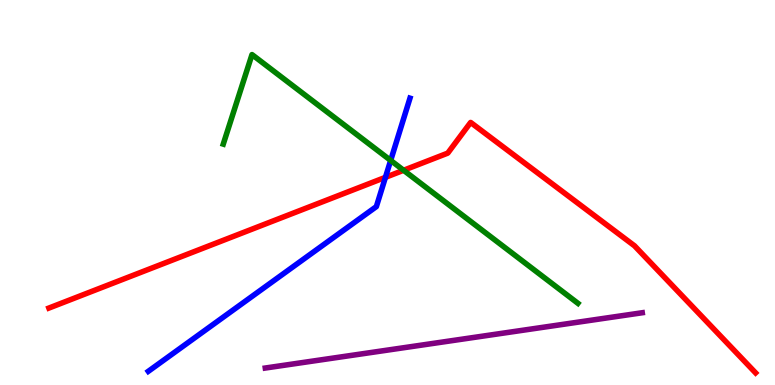[{'lines': ['blue', 'red'], 'intersections': [{'x': 4.97, 'y': 5.39}]}, {'lines': ['green', 'red'], 'intersections': [{'x': 5.21, 'y': 5.58}]}, {'lines': ['purple', 'red'], 'intersections': []}, {'lines': ['blue', 'green'], 'intersections': [{'x': 5.04, 'y': 5.83}]}, {'lines': ['blue', 'purple'], 'intersections': []}, {'lines': ['green', 'purple'], 'intersections': []}]